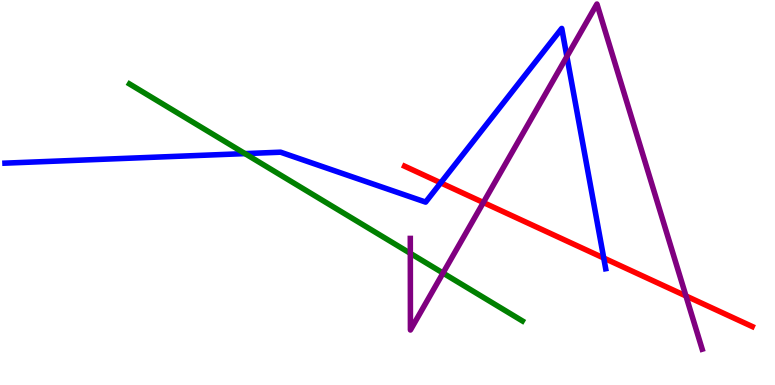[{'lines': ['blue', 'red'], 'intersections': [{'x': 5.69, 'y': 5.25}, {'x': 7.79, 'y': 3.3}]}, {'lines': ['green', 'red'], 'intersections': []}, {'lines': ['purple', 'red'], 'intersections': [{'x': 6.24, 'y': 4.74}, {'x': 8.85, 'y': 2.31}]}, {'lines': ['blue', 'green'], 'intersections': [{'x': 3.16, 'y': 6.01}]}, {'lines': ['blue', 'purple'], 'intersections': [{'x': 7.31, 'y': 8.53}]}, {'lines': ['green', 'purple'], 'intersections': [{'x': 5.29, 'y': 3.42}, {'x': 5.72, 'y': 2.91}]}]